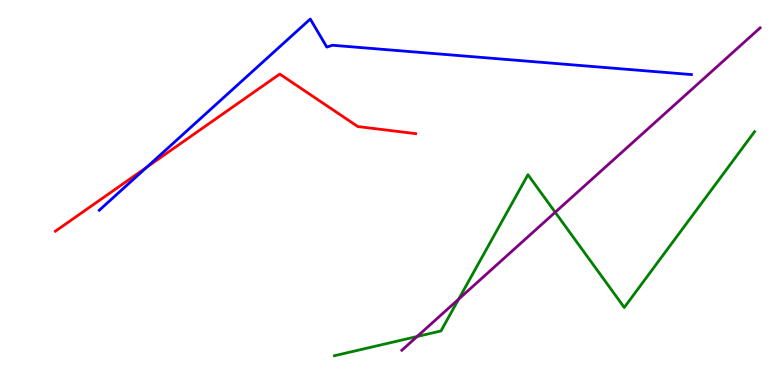[{'lines': ['blue', 'red'], 'intersections': [{'x': 1.89, 'y': 5.66}]}, {'lines': ['green', 'red'], 'intersections': []}, {'lines': ['purple', 'red'], 'intersections': []}, {'lines': ['blue', 'green'], 'intersections': []}, {'lines': ['blue', 'purple'], 'intersections': []}, {'lines': ['green', 'purple'], 'intersections': [{'x': 5.38, 'y': 1.26}, {'x': 5.92, 'y': 2.23}, {'x': 7.16, 'y': 4.49}]}]